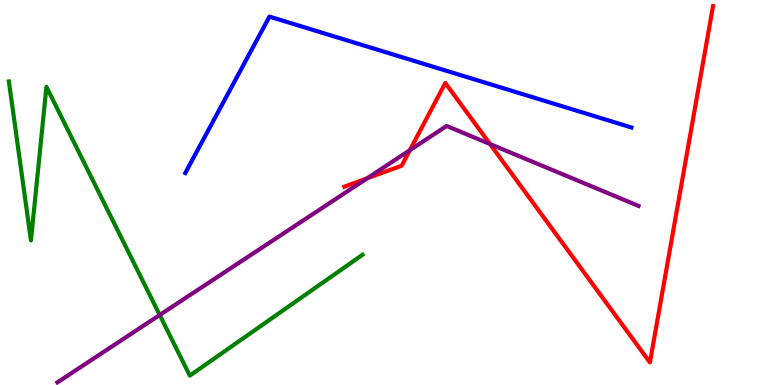[{'lines': ['blue', 'red'], 'intersections': []}, {'lines': ['green', 'red'], 'intersections': []}, {'lines': ['purple', 'red'], 'intersections': [{'x': 4.74, 'y': 5.37}, {'x': 5.29, 'y': 6.1}, {'x': 6.32, 'y': 6.26}]}, {'lines': ['blue', 'green'], 'intersections': []}, {'lines': ['blue', 'purple'], 'intersections': []}, {'lines': ['green', 'purple'], 'intersections': [{'x': 2.06, 'y': 1.82}]}]